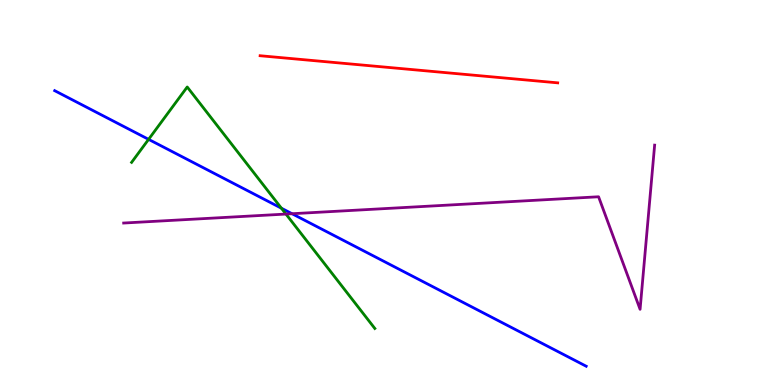[{'lines': ['blue', 'red'], 'intersections': []}, {'lines': ['green', 'red'], 'intersections': []}, {'lines': ['purple', 'red'], 'intersections': []}, {'lines': ['blue', 'green'], 'intersections': [{'x': 1.92, 'y': 6.38}, {'x': 3.63, 'y': 4.59}]}, {'lines': ['blue', 'purple'], 'intersections': [{'x': 3.77, 'y': 4.45}]}, {'lines': ['green', 'purple'], 'intersections': [{'x': 3.69, 'y': 4.44}]}]